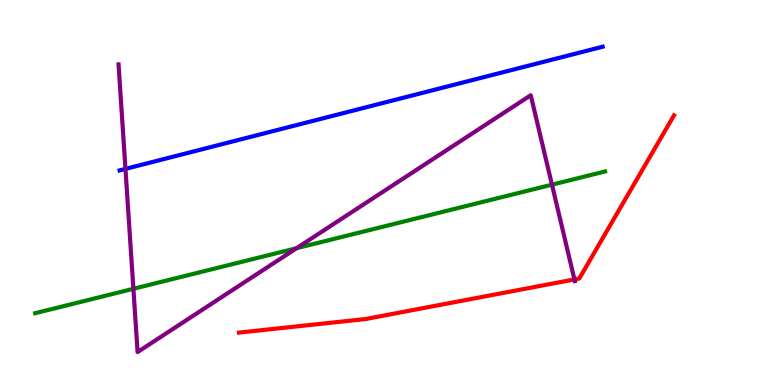[{'lines': ['blue', 'red'], 'intersections': []}, {'lines': ['green', 'red'], 'intersections': []}, {'lines': ['purple', 'red'], 'intersections': [{'x': 7.41, 'y': 2.74}]}, {'lines': ['blue', 'green'], 'intersections': []}, {'lines': ['blue', 'purple'], 'intersections': [{'x': 1.62, 'y': 5.61}]}, {'lines': ['green', 'purple'], 'intersections': [{'x': 1.72, 'y': 2.5}, {'x': 3.83, 'y': 3.55}, {'x': 7.12, 'y': 5.2}]}]